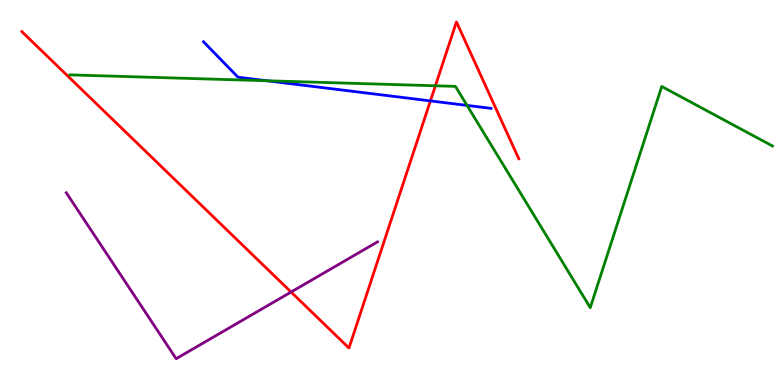[{'lines': ['blue', 'red'], 'intersections': [{'x': 5.55, 'y': 7.38}]}, {'lines': ['green', 'red'], 'intersections': [{'x': 5.62, 'y': 7.77}]}, {'lines': ['purple', 'red'], 'intersections': [{'x': 3.76, 'y': 2.41}]}, {'lines': ['blue', 'green'], 'intersections': [{'x': 3.44, 'y': 7.9}, {'x': 6.03, 'y': 7.26}]}, {'lines': ['blue', 'purple'], 'intersections': []}, {'lines': ['green', 'purple'], 'intersections': []}]